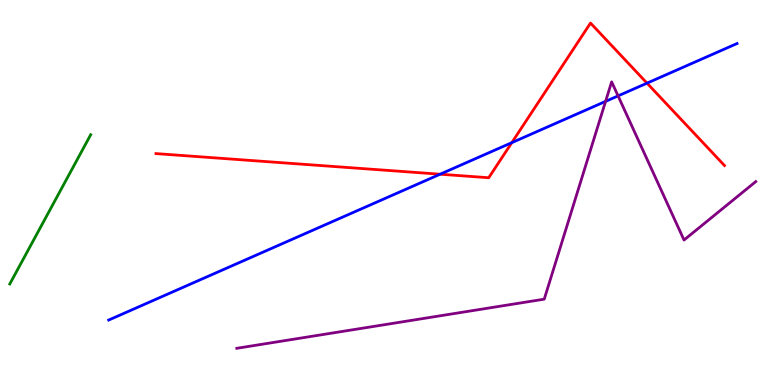[{'lines': ['blue', 'red'], 'intersections': [{'x': 5.68, 'y': 5.48}, {'x': 6.6, 'y': 6.29}, {'x': 8.35, 'y': 7.84}]}, {'lines': ['green', 'red'], 'intersections': []}, {'lines': ['purple', 'red'], 'intersections': []}, {'lines': ['blue', 'green'], 'intersections': []}, {'lines': ['blue', 'purple'], 'intersections': [{'x': 7.81, 'y': 7.37}, {'x': 7.98, 'y': 7.51}]}, {'lines': ['green', 'purple'], 'intersections': []}]